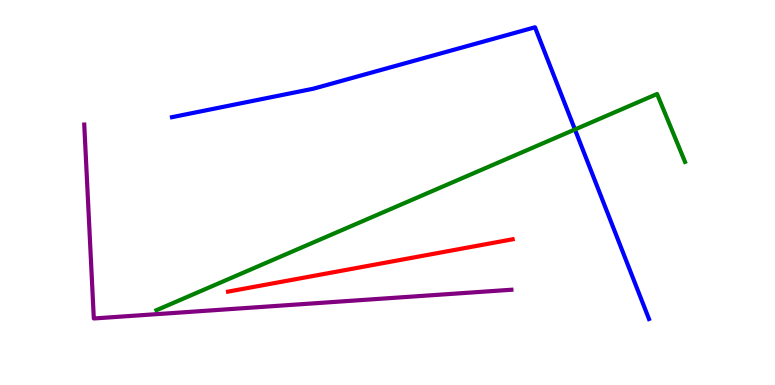[{'lines': ['blue', 'red'], 'intersections': []}, {'lines': ['green', 'red'], 'intersections': []}, {'lines': ['purple', 'red'], 'intersections': []}, {'lines': ['blue', 'green'], 'intersections': [{'x': 7.42, 'y': 6.64}]}, {'lines': ['blue', 'purple'], 'intersections': []}, {'lines': ['green', 'purple'], 'intersections': []}]